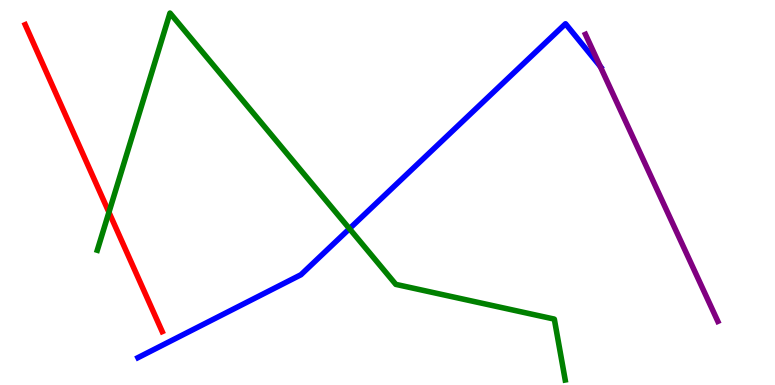[{'lines': ['blue', 'red'], 'intersections': []}, {'lines': ['green', 'red'], 'intersections': [{'x': 1.41, 'y': 4.49}]}, {'lines': ['purple', 'red'], 'intersections': []}, {'lines': ['blue', 'green'], 'intersections': [{'x': 4.51, 'y': 4.06}]}, {'lines': ['blue', 'purple'], 'intersections': [{'x': 7.74, 'y': 8.28}]}, {'lines': ['green', 'purple'], 'intersections': []}]